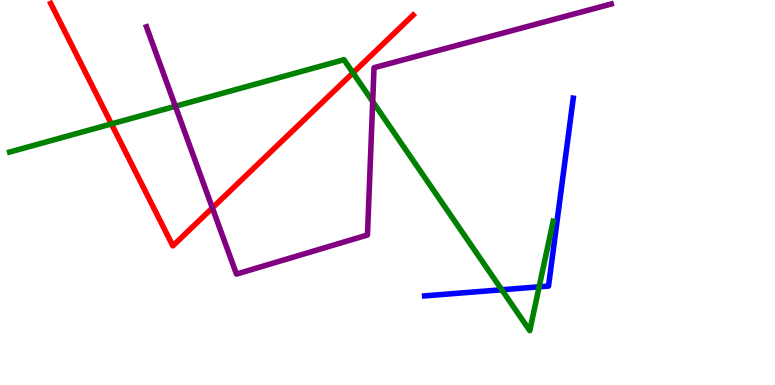[{'lines': ['blue', 'red'], 'intersections': []}, {'lines': ['green', 'red'], 'intersections': [{'x': 1.44, 'y': 6.78}, {'x': 4.55, 'y': 8.11}]}, {'lines': ['purple', 'red'], 'intersections': [{'x': 2.74, 'y': 4.6}]}, {'lines': ['blue', 'green'], 'intersections': [{'x': 6.47, 'y': 2.47}, {'x': 6.96, 'y': 2.55}]}, {'lines': ['blue', 'purple'], 'intersections': []}, {'lines': ['green', 'purple'], 'intersections': [{'x': 2.26, 'y': 7.24}, {'x': 4.81, 'y': 7.36}]}]